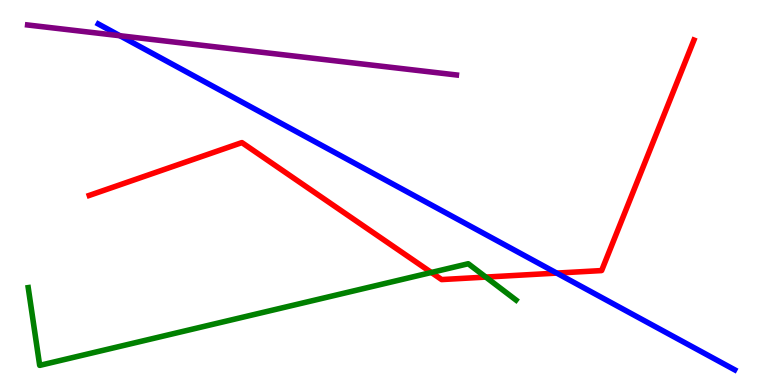[{'lines': ['blue', 'red'], 'intersections': [{'x': 7.18, 'y': 2.91}]}, {'lines': ['green', 'red'], 'intersections': [{'x': 5.57, 'y': 2.92}, {'x': 6.27, 'y': 2.8}]}, {'lines': ['purple', 'red'], 'intersections': []}, {'lines': ['blue', 'green'], 'intersections': []}, {'lines': ['blue', 'purple'], 'intersections': [{'x': 1.55, 'y': 9.07}]}, {'lines': ['green', 'purple'], 'intersections': []}]